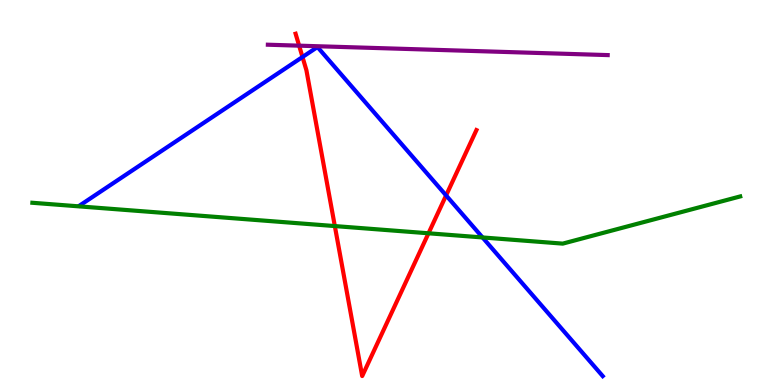[{'lines': ['blue', 'red'], 'intersections': [{'x': 3.9, 'y': 8.52}, {'x': 5.76, 'y': 4.92}]}, {'lines': ['green', 'red'], 'intersections': [{'x': 4.32, 'y': 4.13}, {'x': 5.53, 'y': 3.94}]}, {'lines': ['purple', 'red'], 'intersections': [{'x': 3.86, 'y': 8.81}]}, {'lines': ['blue', 'green'], 'intersections': [{'x': 6.23, 'y': 3.83}]}, {'lines': ['blue', 'purple'], 'intersections': []}, {'lines': ['green', 'purple'], 'intersections': []}]